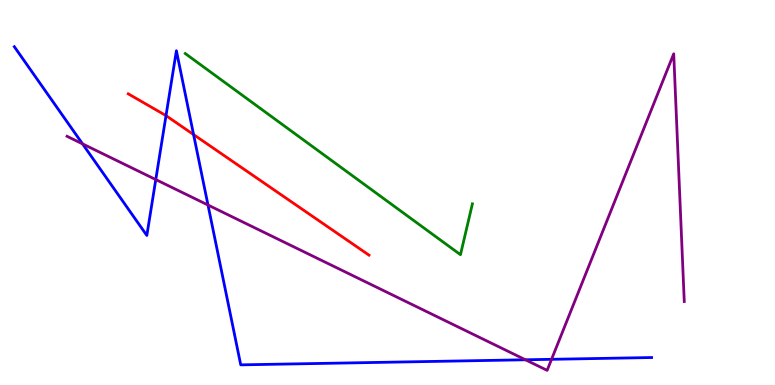[{'lines': ['blue', 'red'], 'intersections': [{'x': 2.14, 'y': 7.0}, {'x': 2.5, 'y': 6.5}]}, {'lines': ['green', 'red'], 'intersections': []}, {'lines': ['purple', 'red'], 'intersections': []}, {'lines': ['blue', 'green'], 'intersections': []}, {'lines': ['blue', 'purple'], 'intersections': [{'x': 1.06, 'y': 6.26}, {'x': 2.01, 'y': 5.34}, {'x': 2.68, 'y': 4.67}, {'x': 6.78, 'y': 0.655}, {'x': 7.12, 'y': 0.667}]}, {'lines': ['green', 'purple'], 'intersections': []}]